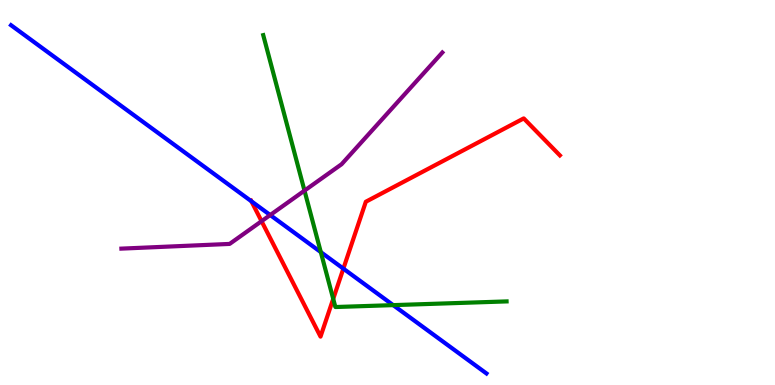[{'lines': ['blue', 'red'], 'intersections': [{'x': 3.24, 'y': 4.77}, {'x': 4.43, 'y': 3.02}]}, {'lines': ['green', 'red'], 'intersections': [{'x': 4.3, 'y': 2.24}]}, {'lines': ['purple', 'red'], 'intersections': [{'x': 3.37, 'y': 4.25}]}, {'lines': ['blue', 'green'], 'intersections': [{'x': 4.14, 'y': 3.45}, {'x': 5.07, 'y': 2.07}]}, {'lines': ['blue', 'purple'], 'intersections': [{'x': 3.49, 'y': 4.41}]}, {'lines': ['green', 'purple'], 'intersections': [{'x': 3.93, 'y': 5.05}]}]